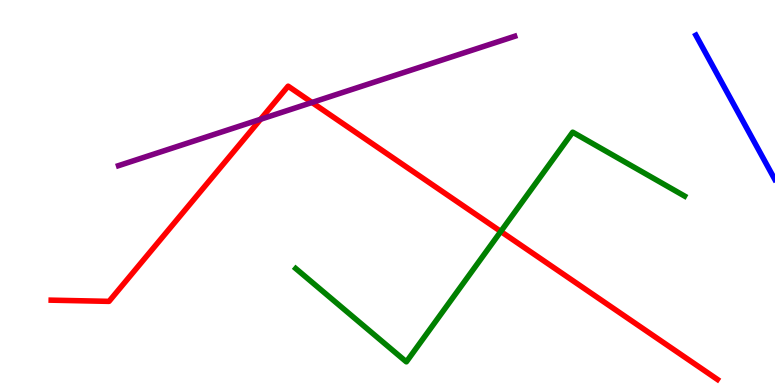[{'lines': ['blue', 'red'], 'intersections': []}, {'lines': ['green', 'red'], 'intersections': [{'x': 6.46, 'y': 3.99}]}, {'lines': ['purple', 'red'], 'intersections': [{'x': 3.36, 'y': 6.9}, {'x': 4.03, 'y': 7.34}]}, {'lines': ['blue', 'green'], 'intersections': []}, {'lines': ['blue', 'purple'], 'intersections': []}, {'lines': ['green', 'purple'], 'intersections': []}]